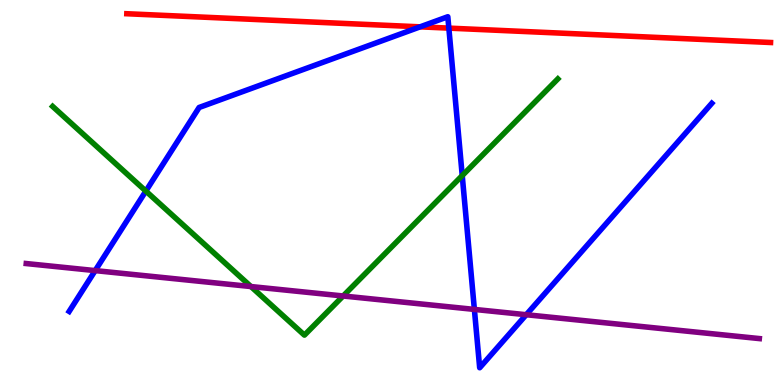[{'lines': ['blue', 'red'], 'intersections': [{'x': 5.42, 'y': 9.3}, {'x': 5.79, 'y': 9.27}]}, {'lines': ['green', 'red'], 'intersections': []}, {'lines': ['purple', 'red'], 'intersections': []}, {'lines': ['blue', 'green'], 'intersections': [{'x': 1.88, 'y': 5.04}, {'x': 5.96, 'y': 5.44}]}, {'lines': ['blue', 'purple'], 'intersections': [{'x': 1.23, 'y': 2.97}, {'x': 6.12, 'y': 1.96}, {'x': 6.79, 'y': 1.83}]}, {'lines': ['green', 'purple'], 'intersections': [{'x': 3.24, 'y': 2.56}, {'x': 4.43, 'y': 2.31}]}]